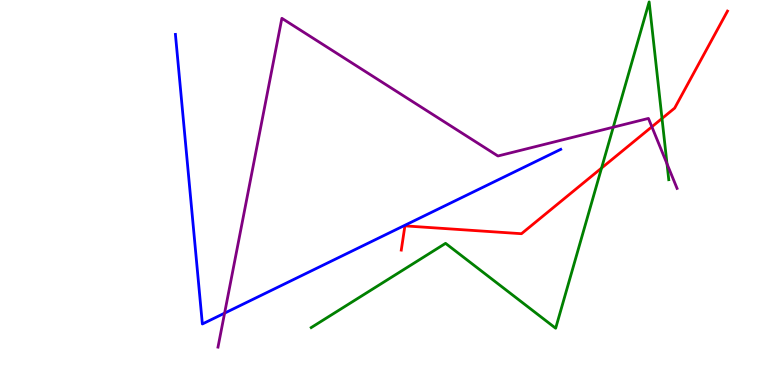[{'lines': ['blue', 'red'], 'intersections': []}, {'lines': ['green', 'red'], 'intersections': [{'x': 7.76, 'y': 5.64}, {'x': 8.54, 'y': 6.92}]}, {'lines': ['purple', 'red'], 'intersections': [{'x': 8.41, 'y': 6.71}]}, {'lines': ['blue', 'green'], 'intersections': []}, {'lines': ['blue', 'purple'], 'intersections': [{'x': 2.9, 'y': 1.87}]}, {'lines': ['green', 'purple'], 'intersections': [{'x': 7.91, 'y': 6.7}, {'x': 8.61, 'y': 5.74}]}]